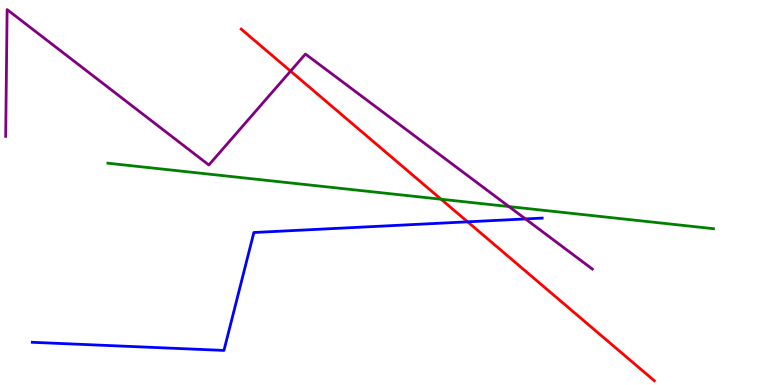[{'lines': ['blue', 'red'], 'intersections': [{'x': 6.03, 'y': 4.24}]}, {'lines': ['green', 'red'], 'intersections': [{'x': 5.69, 'y': 4.83}]}, {'lines': ['purple', 'red'], 'intersections': [{'x': 3.75, 'y': 8.15}]}, {'lines': ['blue', 'green'], 'intersections': []}, {'lines': ['blue', 'purple'], 'intersections': [{'x': 6.78, 'y': 4.31}]}, {'lines': ['green', 'purple'], 'intersections': [{'x': 6.57, 'y': 4.63}]}]